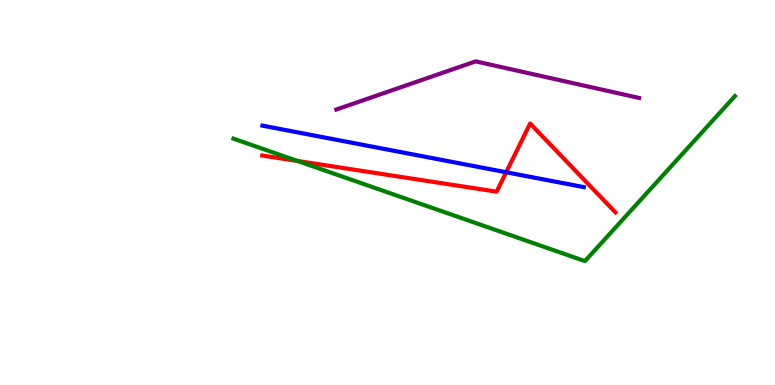[{'lines': ['blue', 'red'], 'intersections': [{'x': 6.53, 'y': 5.53}]}, {'lines': ['green', 'red'], 'intersections': [{'x': 3.84, 'y': 5.82}]}, {'lines': ['purple', 'red'], 'intersections': []}, {'lines': ['blue', 'green'], 'intersections': []}, {'lines': ['blue', 'purple'], 'intersections': []}, {'lines': ['green', 'purple'], 'intersections': []}]